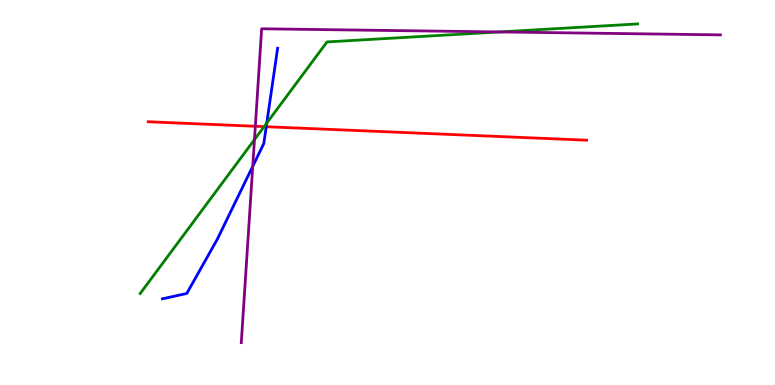[{'lines': ['blue', 'red'], 'intersections': [{'x': 3.44, 'y': 6.71}]}, {'lines': ['green', 'red'], 'intersections': [{'x': 3.41, 'y': 6.71}]}, {'lines': ['purple', 'red'], 'intersections': [{'x': 3.29, 'y': 6.72}]}, {'lines': ['blue', 'green'], 'intersections': [{'x': 3.44, 'y': 6.8}]}, {'lines': ['blue', 'purple'], 'intersections': [{'x': 3.26, 'y': 5.68}]}, {'lines': ['green', 'purple'], 'intersections': [{'x': 3.28, 'y': 6.37}, {'x': 6.44, 'y': 9.17}]}]